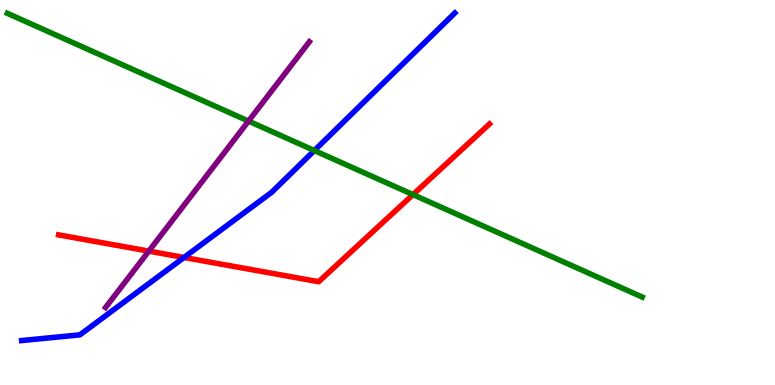[{'lines': ['blue', 'red'], 'intersections': [{'x': 2.37, 'y': 3.31}]}, {'lines': ['green', 'red'], 'intersections': [{'x': 5.33, 'y': 4.95}]}, {'lines': ['purple', 'red'], 'intersections': [{'x': 1.92, 'y': 3.48}]}, {'lines': ['blue', 'green'], 'intersections': [{'x': 4.06, 'y': 6.09}]}, {'lines': ['blue', 'purple'], 'intersections': []}, {'lines': ['green', 'purple'], 'intersections': [{'x': 3.21, 'y': 6.85}]}]